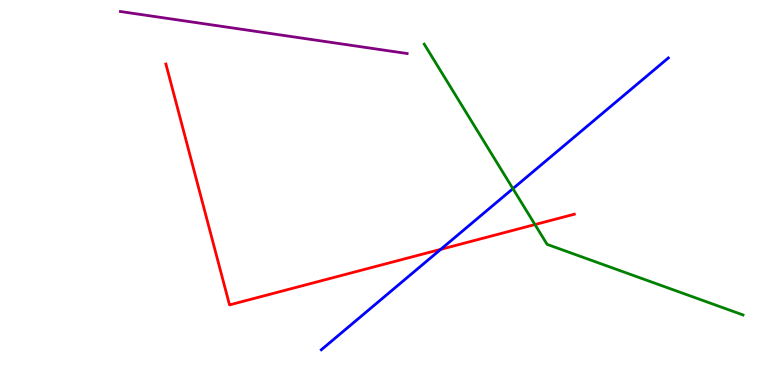[{'lines': ['blue', 'red'], 'intersections': [{'x': 5.69, 'y': 3.52}]}, {'lines': ['green', 'red'], 'intersections': [{'x': 6.9, 'y': 4.17}]}, {'lines': ['purple', 'red'], 'intersections': []}, {'lines': ['blue', 'green'], 'intersections': [{'x': 6.62, 'y': 5.1}]}, {'lines': ['blue', 'purple'], 'intersections': []}, {'lines': ['green', 'purple'], 'intersections': []}]